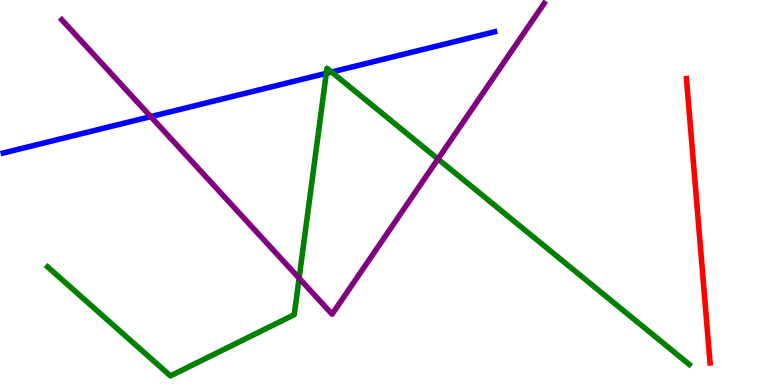[{'lines': ['blue', 'red'], 'intersections': []}, {'lines': ['green', 'red'], 'intersections': []}, {'lines': ['purple', 'red'], 'intersections': []}, {'lines': ['blue', 'green'], 'intersections': [{'x': 4.21, 'y': 8.1}, {'x': 4.28, 'y': 8.13}]}, {'lines': ['blue', 'purple'], 'intersections': [{'x': 1.94, 'y': 6.97}]}, {'lines': ['green', 'purple'], 'intersections': [{'x': 3.86, 'y': 2.77}, {'x': 5.65, 'y': 5.87}]}]